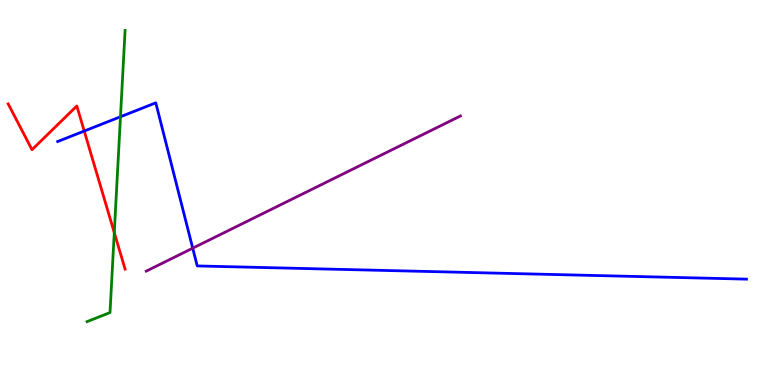[{'lines': ['blue', 'red'], 'intersections': [{'x': 1.09, 'y': 6.6}]}, {'lines': ['green', 'red'], 'intersections': [{'x': 1.47, 'y': 3.96}]}, {'lines': ['purple', 'red'], 'intersections': []}, {'lines': ['blue', 'green'], 'intersections': [{'x': 1.55, 'y': 6.97}]}, {'lines': ['blue', 'purple'], 'intersections': [{'x': 2.49, 'y': 3.55}]}, {'lines': ['green', 'purple'], 'intersections': []}]